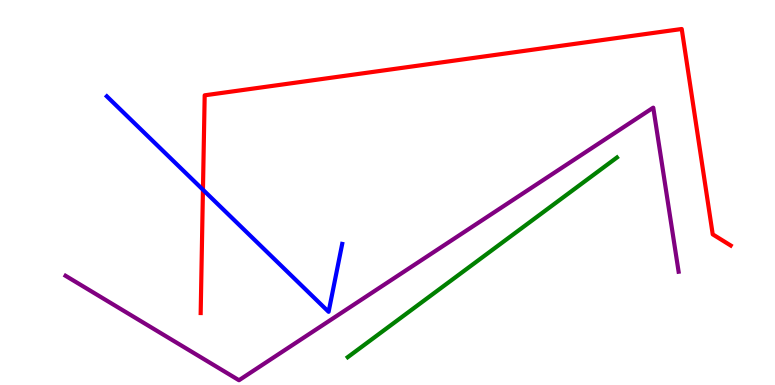[{'lines': ['blue', 'red'], 'intersections': [{'x': 2.62, 'y': 5.07}]}, {'lines': ['green', 'red'], 'intersections': []}, {'lines': ['purple', 'red'], 'intersections': []}, {'lines': ['blue', 'green'], 'intersections': []}, {'lines': ['blue', 'purple'], 'intersections': []}, {'lines': ['green', 'purple'], 'intersections': []}]